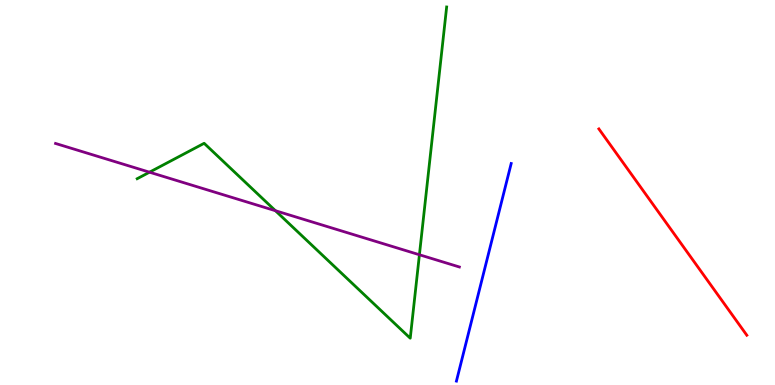[{'lines': ['blue', 'red'], 'intersections': []}, {'lines': ['green', 'red'], 'intersections': []}, {'lines': ['purple', 'red'], 'intersections': []}, {'lines': ['blue', 'green'], 'intersections': []}, {'lines': ['blue', 'purple'], 'intersections': []}, {'lines': ['green', 'purple'], 'intersections': [{'x': 1.93, 'y': 5.53}, {'x': 3.55, 'y': 4.53}, {'x': 5.41, 'y': 3.38}]}]